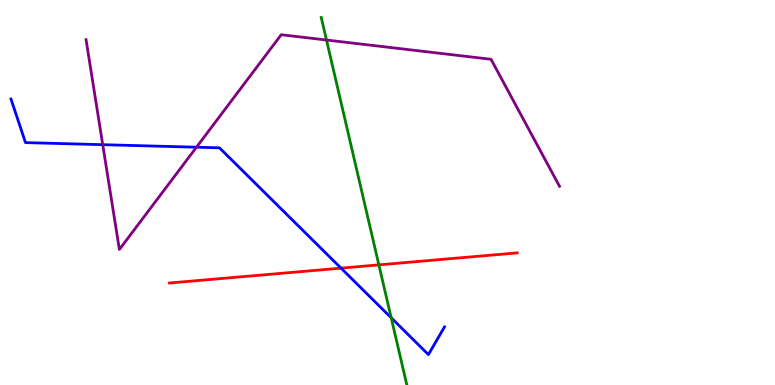[{'lines': ['blue', 'red'], 'intersections': [{'x': 4.4, 'y': 3.04}]}, {'lines': ['green', 'red'], 'intersections': [{'x': 4.89, 'y': 3.12}]}, {'lines': ['purple', 'red'], 'intersections': []}, {'lines': ['blue', 'green'], 'intersections': [{'x': 5.05, 'y': 1.75}]}, {'lines': ['blue', 'purple'], 'intersections': [{'x': 1.33, 'y': 6.24}, {'x': 2.54, 'y': 6.18}]}, {'lines': ['green', 'purple'], 'intersections': [{'x': 4.21, 'y': 8.96}]}]